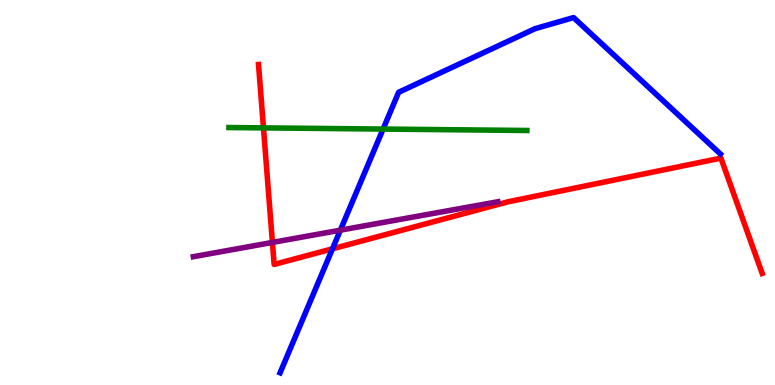[{'lines': ['blue', 'red'], 'intersections': [{'x': 4.29, 'y': 3.54}]}, {'lines': ['green', 'red'], 'intersections': [{'x': 3.4, 'y': 6.68}]}, {'lines': ['purple', 'red'], 'intersections': [{'x': 3.52, 'y': 3.7}]}, {'lines': ['blue', 'green'], 'intersections': [{'x': 4.94, 'y': 6.65}]}, {'lines': ['blue', 'purple'], 'intersections': [{'x': 4.39, 'y': 4.02}]}, {'lines': ['green', 'purple'], 'intersections': []}]